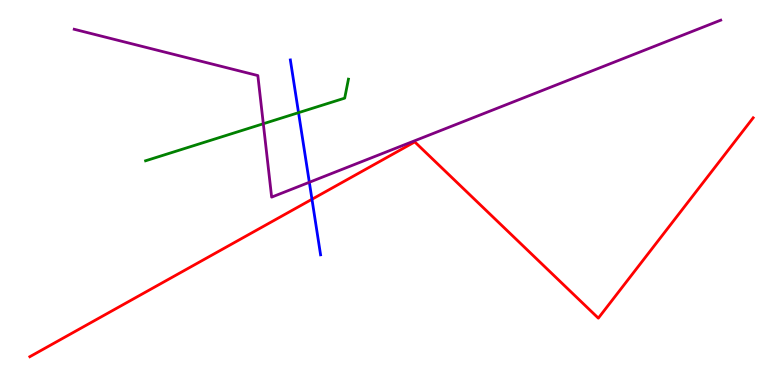[{'lines': ['blue', 'red'], 'intersections': [{'x': 4.03, 'y': 4.82}]}, {'lines': ['green', 'red'], 'intersections': []}, {'lines': ['purple', 'red'], 'intersections': []}, {'lines': ['blue', 'green'], 'intersections': [{'x': 3.85, 'y': 7.07}]}, {'lines': ['blue', 'purple'], 'intersections': [{'x': 3.99, 'y': 5.27}]}, {'lines': ['green', 'purple'], 'intersections': [{'x': 3.4, 'y': 6.79}]}]